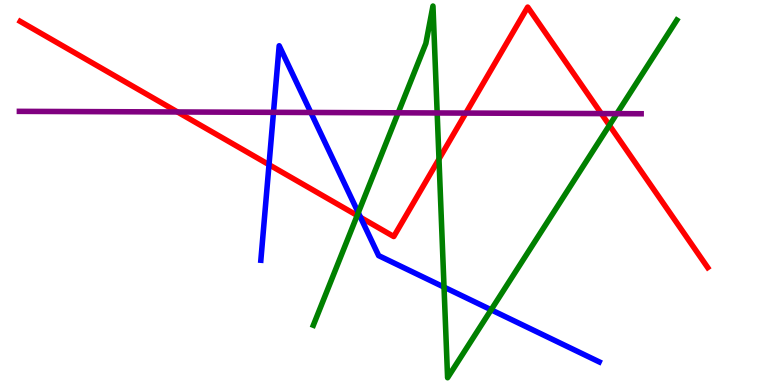[{'lines': ['blue', 'red'], 'intersections': [{'x': 3.47, 'y': 5.72}, {'x': 4.65, 'y': 4.35}]}, {'lines': ['green', 'red'], 'intersections': [{'x': 4.61, 'y': 4.4}, {'x': 5.66, 'y': 5.87}, {'x': 7.86, 'y': 6.75}]}, {'lines': ['purple', 'red'], 'intersections': [{'x': 2.29, 'y': 7.09}, {'x': 6.01, 'y': 7.06}, {'x': 7.76, 'y': 7.05}]}, {'lines': ['blue', 'green'], 'intersections': [{'x': 4.62, 'y': 4.48}, {'x': 5.73, 'y': 2.54}, {'x': 6.34, 'y': 1.95}]}, {'lines': ['blue', 'purple'], 'intersections': [{'x': 3.53, 'y': 7.08}, {'x': 4.01, 'y': 7.08}]}, {'lines': ['green', 'purple'], 'intersections': [{'x': 5.14, 'y': 7.07}, {'x': 5.64, 'y': 7.07}, {'x': 7.96, 'y': 7.05}]}]